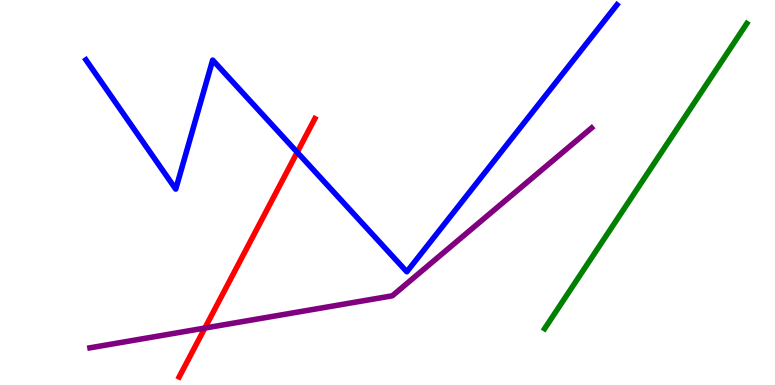[{'lines': ['blue', 'red'], 'intersections': [{'x': 3.83, 'y': 6.05}]}, {'lines': ['green', 'red'], 'intersections': []}, {'lines': ['purple', 'red'], 'intersections': [{'x': 2.64, 'y': 1.48}]}, {'lines': ['blue', 'green'], 'intersections': []}, {'lines': ['blue', 'purple'], 'intersections': []}, {'lines': ['green', 'purple'], 'intersections': []}]